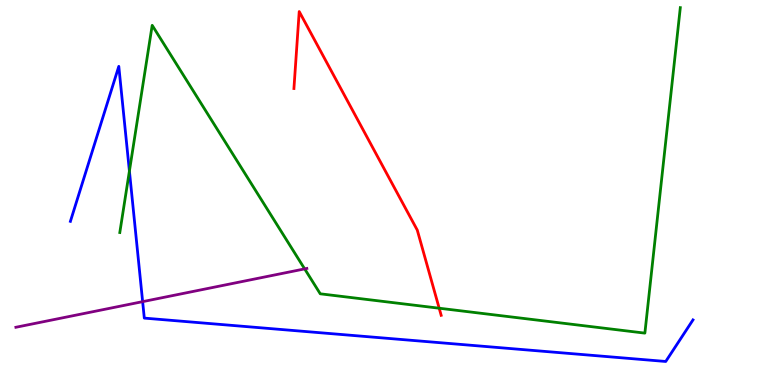[{'lines': ['blue', 'red'], 'intersections': []}, {'lines': ['green', 'red'], 'intersections': [{'x': 5.67, 'y': 1.99}]}, {'lines': ['purple', 'red'], 'intersections': []}, {'lines': ['blue', 'green'], 'intersections': [{'x': 1.67, 'y': 5.56}]}, {'lines': ['blue', 'purple'], 'intersections': [{'x': 1.84, 'y': 2.16}]}, {'lines': ['green', 'purple'], 'intersections': [{'x': 3.93, 'y': 3.02}]}]